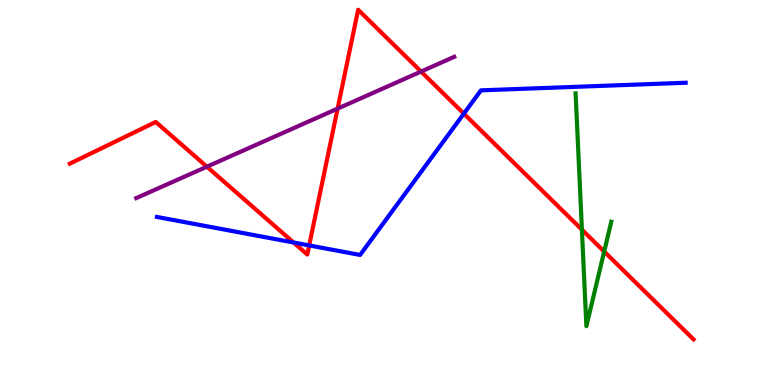[{'lines': ['blue', 'red'], 'intersections': [{'x': 3.79, 'y': 3.7}, {'x': 3.99, 'y': 3.63}, {'x': 5.99, 'y': 7.05}]}, {'lines': ['green', 'red'], 'intersections': [{'x': 7.51, 'y': 4.03}, {'x': 7.8, 'y': 3.47}]}, {'lines': ['purple', 'red'], 'intersections': [{'x': 2.67, 'y': 5.67}, {'x': 4.36, 'y': 7.18}, {'x': 5.43, 'y': 8.14}]}, {'lines': ['blue', 'green'], 'intersections': []}, {'lines': ['blue', 'purple'], 'intersections': []}, {'lines': ['green', 'purple'], 'intersections': []}]